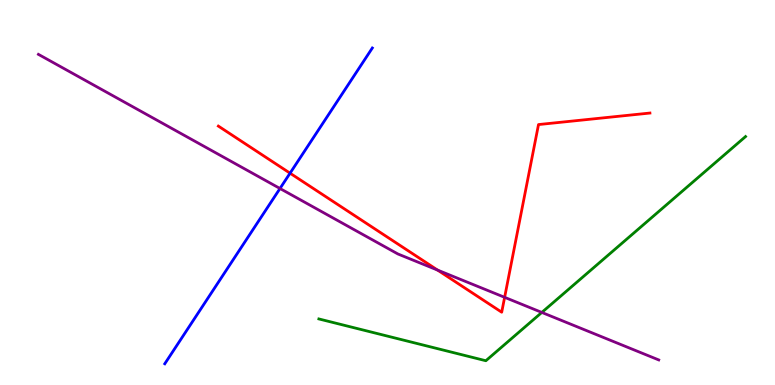[{'lines': ['blue', 'red'], 'intersections': [{'x': 3.74, 'y': 5.5}]}, {'lines': ['green', 'red'], 'intersections': []}, {'lines': ['purple', 'red'], 'intersections': [{'x': 5.65, 'y': 2.98}, {'x': 6.51, 'y': 2.28}]}, {'lines': ['blue', 'green'], 'intersections': []}, {'lines': ['blue', 'purple'], 'intersections': [{'x': 3.61, 'y': 5.1}]}, {'lines': ['green', 'purple'], 'intersections': [{'x': 6.99, 'y': 1.88}]}]